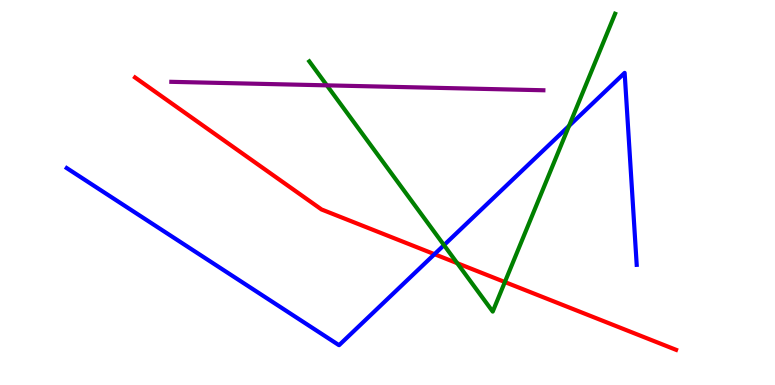[{'lines': ['blue', 'red'], 'intersections': [{'x': 5.61, 'y': 3.4}]}, {'lines': ['green', 'red'], 'intersections': [{'x': 5.9, 'y': 3.16}, {'x': 6.51, 'y': 2.67}]}, {'lines': ['purple', 'red'], 'intersections': []}, {'lines': ['blue', 'green'], 'intersections': [{'x': 5.73, 'y': 3.63}, {'x': 7.34, 'y': 6.73}]}, {'lines': ['blue', 'purple'], 'intersections': []}, {'lines': ['green', 'purple'], 'intersections': [{'x': 4.22, 'y': 7.78}]}]